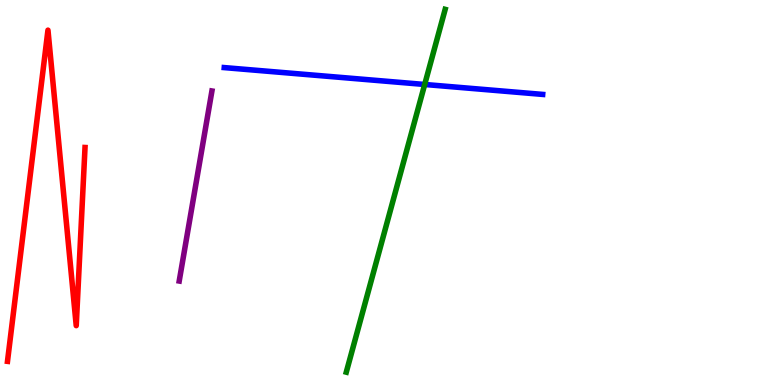[{'lines': ['blue', 'red'], 'intersections': []}, {'lines': ['green', 'red'], 'intersections': []}, {'lines': ['purple', 'red'], 'intersections': []}, {'lines': ['blue', 'green'], 'intersections': [{'x': 5.48, 'y': 7.81}]}, {'lines': ['blue', 'purple'], 'intersections': []}, {'lines': ['green', 'purple'], 'intersections': []}]